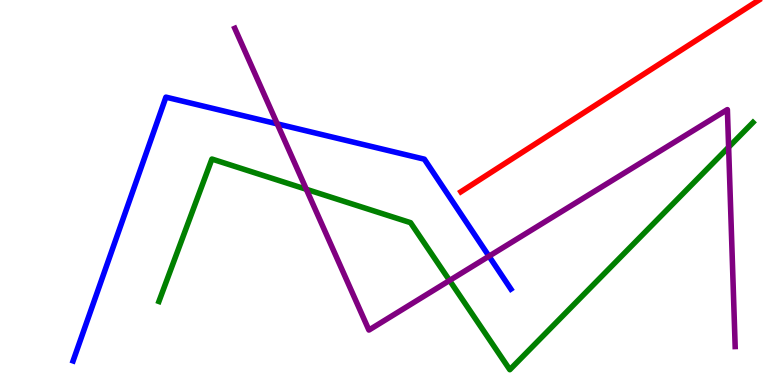[{'lines': ['blue', 'red'], 'intersections': []}, {'lines': ['green', 'red'], 'intersections': []}, {'lines': ['purple', 'red'], 'intersections': []}, {'lines': ['blue', 'green'], 'intersections': []}, {'lines': ['blue', 'purple'], 'intersections': [{'x': 3.58, 'y': 6.78}, {'x': 6.31, 'y': 3.35}]}, {'lines': ['green', 'purple'], 'intersections': [{'x': 3.95, 'y': 5.08}, {'x': 5.8, 'y': 2.72}, {'x': 9.4, 'y': 6.18}]}]